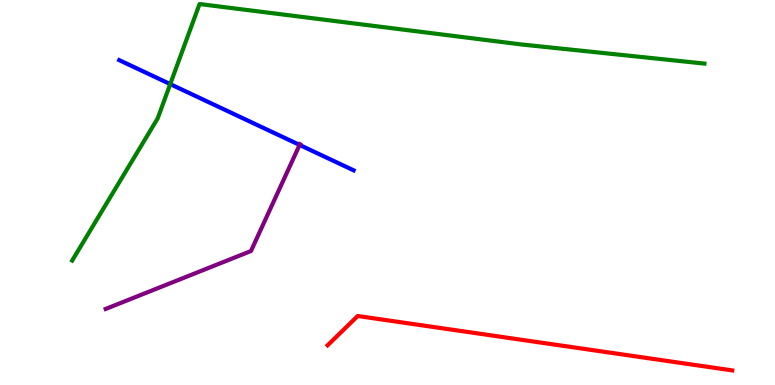[{'lines': ['blue', 'red'], 'intersections': []}, {'lines': ['green', 'red'], 'intersections': []}, {'lines': ['purple', 'red'], 'intersections': []}, {'lines': ['blue', 'green'], 'intersections': [{'x': 2.2, 'y': 7.82}]}, {'lines': ['blue', 'purple'], 'intersections': [{'x': 3.87, 'y': 6.24}]}, {'lines': ['green', 'purple'], 'intersections': []}]